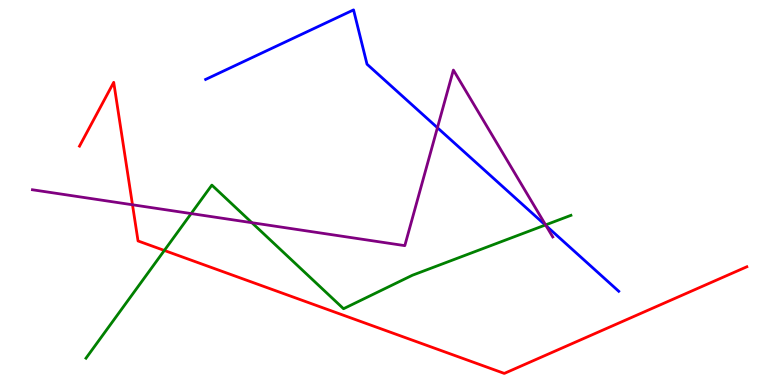[{'lines': ['blue', 'red'], 'intersections': []}, {'lines': ['green', 'red'], 'intersections': [{'x': 2.12, 'y': 3.49}]}, {'lines': ['purple', 'red'], 'intersections': [{'x': 1.71, 'y': 4.68}]}, {'lines': ['blue', 'green'], 'intersections': [{'x': 7.04, 'y': 4.16}]}, {'lines': ['blue', 'purple'], 'intersections': [{'x': 5.64, 'y': 6.68}, {'x': 7.05, 'y': 4.14}]}, {'lines': ['green', 'purple'], 'intersections': [{'x': 2.47, 'y': 4.45}, {'x': 3.25, 'y': 4.22}, {'x': 7.04, 'y': 4.16}]}]